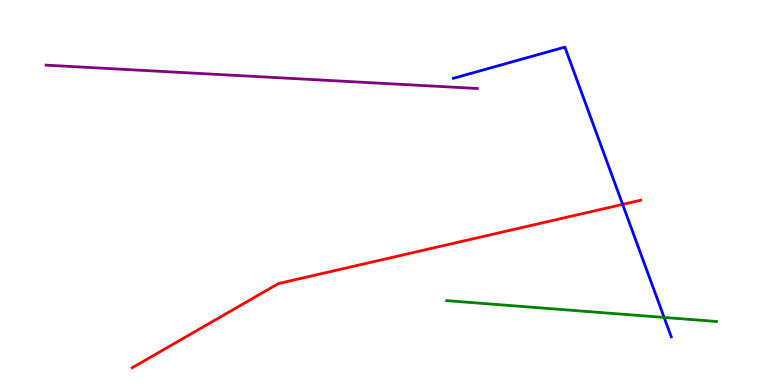[{'lines': ['blue', 'red'], 'intersections': [{'x': 8.03, 'y': 4.69}]}, {'lines': ['green', 'red'], 'intersections': []}, {'lines': ['purple', 'red'], 'intersections': []}, {'lines': ['blue', 'green'], 'intersections': [{'x': 8.57, 'y': 1.75}]}, {'lines': ['blue', 'purple'], 'intersections': []}, {'lines': ['green', 'purple'], 'intersections': []}]